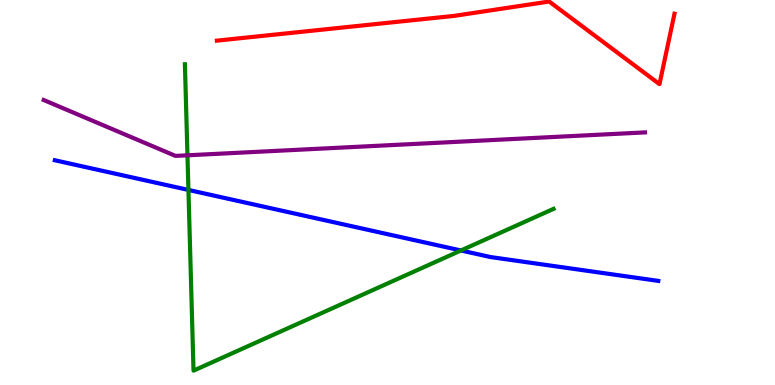[{'lines': ['blue', 'red'], 'intersections': []}, {'lines': ['green', 'red'], 'intersections': []}, {'lines': ['purple', 'red'], 'intersections': []}, {'lines': ['blue', 'green'], 'intersections': [{'x': 2.43, 'y': 5.07}, {'x': 5.95, 'y': 3.49}]}, {'lines': ['blue', 'purple'], 'intersections': []}, {'lines': ['green', 'purple'], 'intersections': [{'x': 2.42, 'y': 5.97}]}]